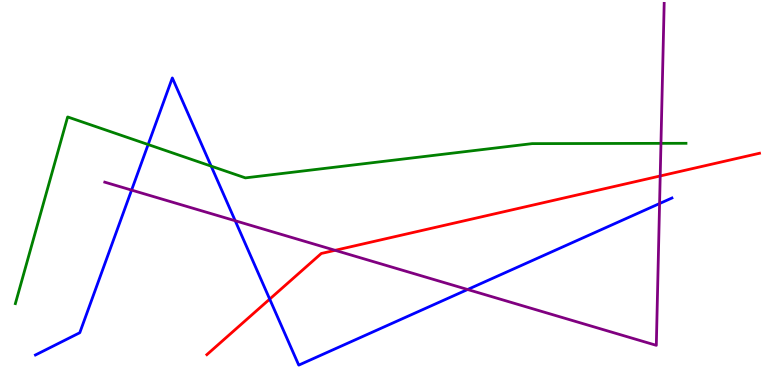[{'lines': ['blue', 'red'], 'intersections': [{'x': 3.48, 'y': 2.23}]}, {'lines': ['green', 'red'], 'intersections': []}, {'lines': ['purple', 'red'], 'intersections': [{'x': 4.32, 'y': 3.5}, {'x': 8.52, 'y': 5.43}]}, {'lines': ['blue', 'green'], 'intersections': [{'x': 1.91, 'y': 6.25}, {'x': 2.72, 'y': 5.68}]}, {'lines': ['blue', 'purple'], 'intersections': [{'x': 1.7, 'y': 5.06}, {'x': 3.03, 'y': 4.27}, {'x': 6.03, 'y': 2.48}, {'x': 8.51, 'y': 4.71}]}, {'lines': ['green', 'purple'], 'intersections': [{'x': 8.53, 'y': 6.28}]}]